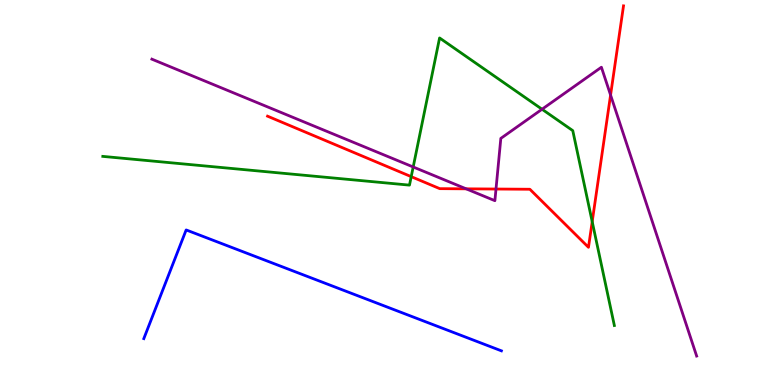[{'lines': ['blue', 'red'], 'intersections': []}, {'lines': ['green', 'red'], 'intersections': [{'x': 5.31, 'y': 5.41}, {'x': 7.64, 'y': 4.24}]}, {'lines': ['purple', 'red'], 'intersections': [{'x': 6.02, 'y': 5.1}, {'x': 6.4, 'y': 5.09}, {'x': 7.88, 'y': 7.53}]}, {'lines': ['blue', 'green'], 'intersections': []}, {'lines': ['blue', 'purple'], 'intersections': []}, {'lines': ['green', 'purple'], 'intersections': [{'x': 5.33, 'y': 5.66}, {'x': 6.99, 'y': 7.16}]}]